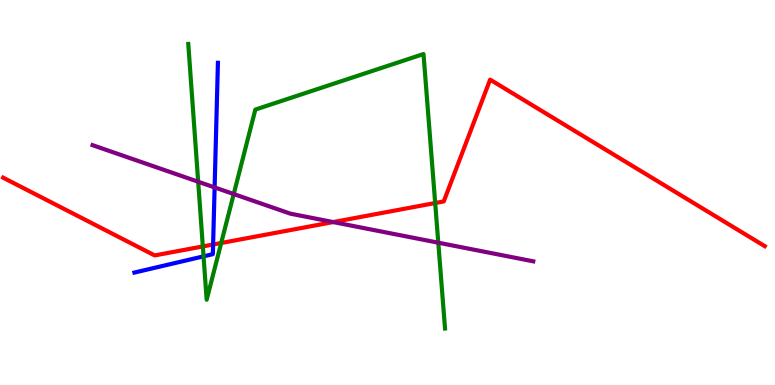[{'lines': ['blue', 'red'], 'intersections': [{'x': 2.75, 'y': 3.65}]}, {'lines': ['green', 'red'], 'intersections': [{'x': 2.62, 'y': 3.6}, {'x': 2.85, 'y': 3.69}, {'x': 5.62, 'y': 4.73}]}, {'lines': ['purple', 'red'], 'intersections': [{'x': 4.3, 'y': 4.23}]}, {'lines': ['blue', 'green'], 'intersections': [{'x': 2.63, 'y': 3.34}]}, {'lines': ['blue', 'purple'], 'intersections': [{'x': 2.77, 'y': 5.13}]}, {'lines': ['green', 'purple'], 'intersections': [{'x': 2.56, 'y': 5.28}, {'x': 3.02, 'y': 4.96}, {'x': 5.66, 'y': 3.7}]}]